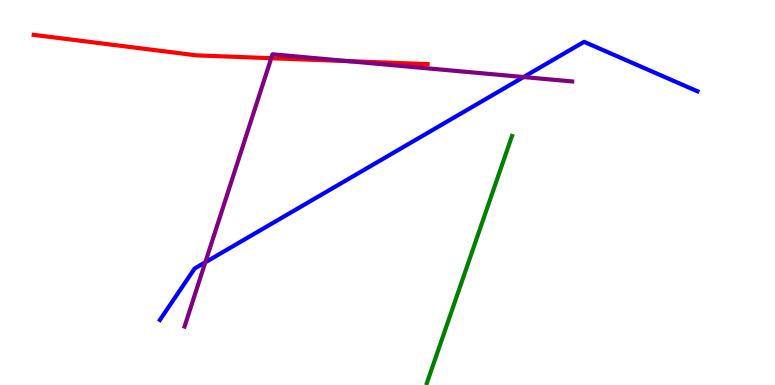[{'lines': ['blue', 'red'], 'intersections': []}, {'lines': ['green', 'red'], 'intersections': []}, {'lines': ['purple', 'red'], 'intersections': [{'x': 3.5, 'y': 8.49}, {'x': 4.49, 'y': 8.41}]}, {'lines': ['blue', 'green'], 'intersections': []}, {'lines': ['blue', 'purple'], 'intersections': [{'x': 2.65, 'y': 3.19}, {'x': 6.76, 'y': 8.0}]}, {'lines': ['green', 'purple'], 'intersections': []}]